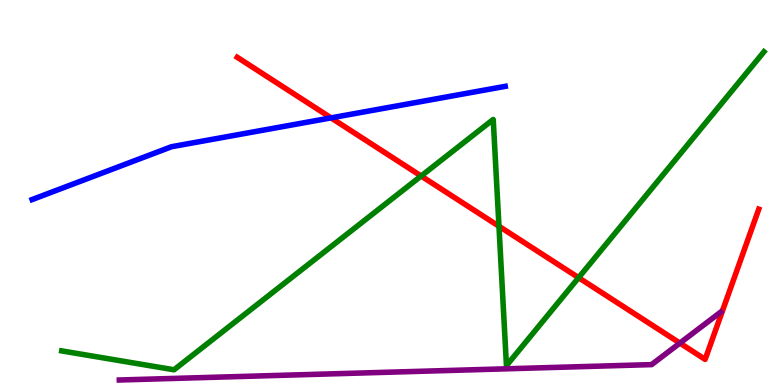[{'lines': ['blue', 'red'], 'intersections': [{'x': 4.27, 'y': 6.94}]}, {'lines': ['green', 'red'], 'intersections': [{'x': 5.43, 'y': 5.43}, {'x': 6.44, 'y': 4.12}, {'x': 7.47, 'y': 2.79}]}, {'lines': ['purple', 'red'], 'intersections': [{'x': 8.77, 'y': 1.09}]}, {'lines': ['blue', 'green'], 'intersections': []}, {'lines': ['blue', 'purple'], 'intersections': []}, {'lines': ['green', 'purple'], 'intersections': []}]